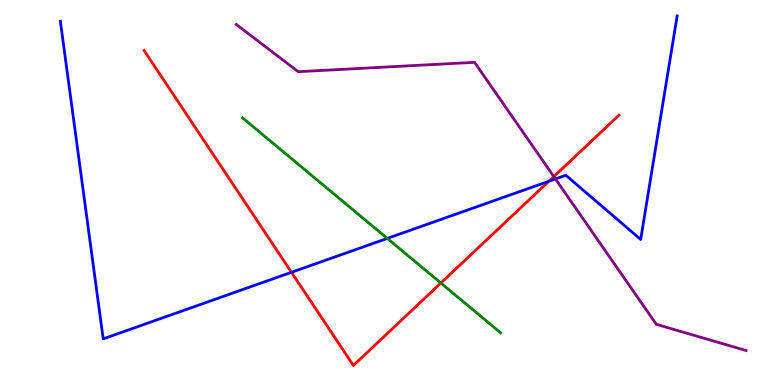[{'lines': ['blue', 'red'], 'intersections': [{'x': 3.76, 'y': 2.93}, {'x': 7.08, 'y': 5.29}]}, {'lines': ['green', 'red'], 'intersections': [{'x': 5.69, 'y': 2.65}]}, {'lines': ['purple', 'red'], 'intersections': [{'x': 7.15, 'y': 5.41}]}, {'lines': ['blue', 'green'], 'intersections': [{'x': 5.0, 'y': 3.81}]}, {'lines': ['blue', 'purple'], 'intersections': [{'x': 7.17, 'y': 5.35}]}, {'lines': ['green', 'purple'], 'intersections': []}]